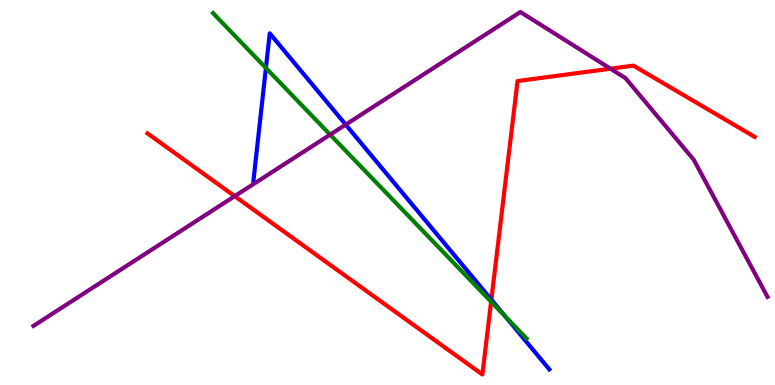[{'lines': ['blue', 'red'], 'intersections': [{'x': 6.34, 'y': 2.22}]}, {'lines': ['green', 'red'], 'intersections': [{'x': 6.34, 'y': 2.16}]}, {'lines': ['purple', 'red'], 'intersections': [{'x': 3.03, 'y': 4.9}, {'x': 7.88, 'y': 8.22}]}, {'lines': ['blue', 'green'], 'intersections': [{'x': 3.43, 'y': 8.23}, {'x': 6.52, 'y': 1.78}]}, {'lines': ['blue', 'purple'], 'intersections': [{'x': 4.46, 'y': 6.76}]}, {'lines': ['green', 'purple'], 'intersections': [{'x': 4.26, 'y': 6.5}]}]